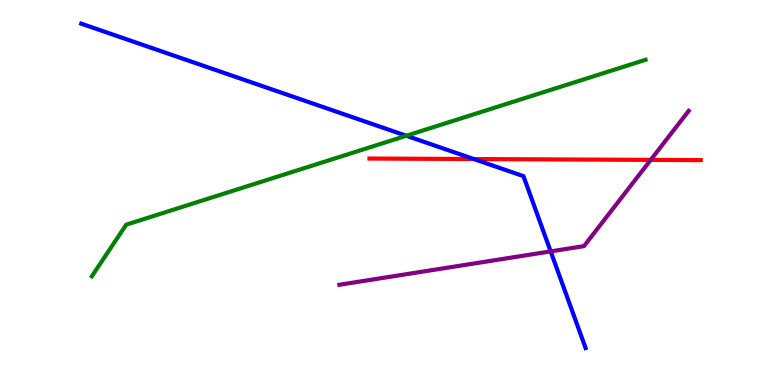[{'lines': ['blue', 'red'], 'intersections': [{'x': 6.11, 'y': 5.87}]}, {'lines': ['green', 'red'], 'intersections': []}, {'lines': ['purple', 'red'], 'intersections': [{'x': 8.4, 'y': 5.85}]}, {'lines': ['blue', 'green'], 'intersections': [{'x': 5.24, 'y': 6.47}]}, {'lines': ['blue', 'purple'], 'intersections': [{'x': 7.11, 'y': 3.47}]}, {'lines': ['green', 'purple'], 'intersections': []}]